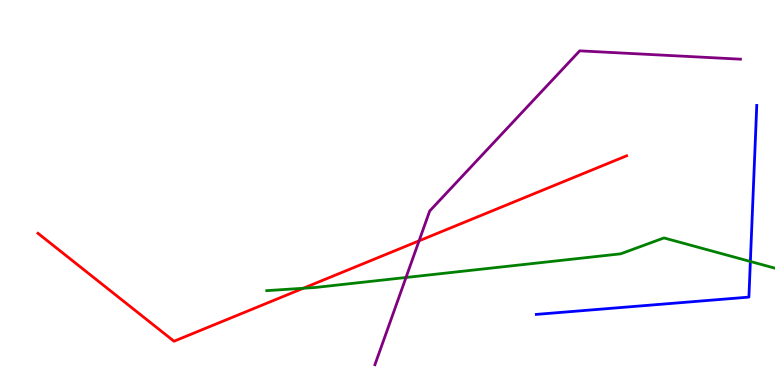[{'lines': ['blue', 'red'], 'intersections': []}, {'lines': ['green', 'red'], 'intersections': [{'x': 3.91, 'y': 2.51}]}, {'lines': ['purple', 'red'], 'intersections': [{'x': 5.41, 'y': 3.74}]}, {'lines': ['blue', 'green'], 'intersections': [{'x': 9.68, 'y': 3.21}]}, {'lines': ['blue', 'purple'], 'intersections': []}, {'lines': ['green', 'purple'], 'intersections': [{'x': 5.24, 'y': 2.79}]}]